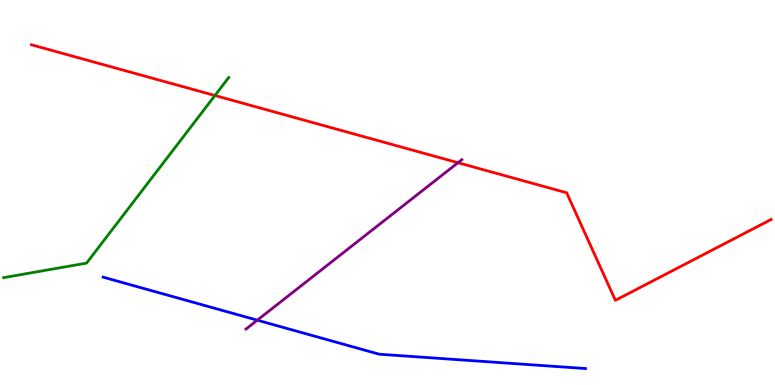[{'lines': ['blue', 'red'], 'intersections': []}, {'lines': ['green', 'red'], 'intersections': [{'x': 2.77, 'y': 7.52}]}, {'lines': ['purple', 'red'], 'intersections': [{'x': 5.91, 'y': 5.77}]}, {'lines': ['blue', 'green'], 'intersections': []}, {'lines': ['blue', 'purple'], 'intersections': [{'x': 3.32, 'y': 1.68}]}, {'lines': ['green', 'purple'], 'intersections': []}]